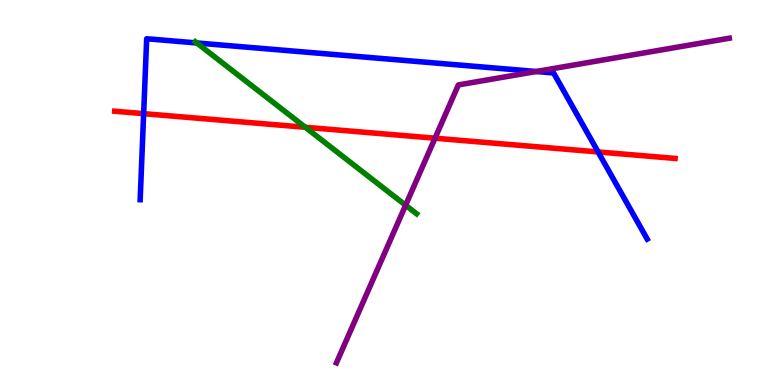[{'lines': ['blue', 'red'], 'intersections': [{'x': 1.85, 'y': 7.05}, {'x': 7.72, 'y': 6.05}]}, {'lines': ['green', 'red'], 'intersections': [{'x': 3.94, 'y': 6.69}]}, {'lines': ['purple', 'red'], 'intersections': [{'x': 5.61, 'y': 6.41}]}, {'lines': ['blue', 'green'], 'intersections': [{'x': 2.54, 'y': 8.88}]}, {'lines': ['blue', 'purple'], 'intersections': [{'x': 6.92, 'y': 8.14}]}, {'lines': ['green', 'purple'], 'intersections': [{'x': 5.23, 'y': 4.67}]}]